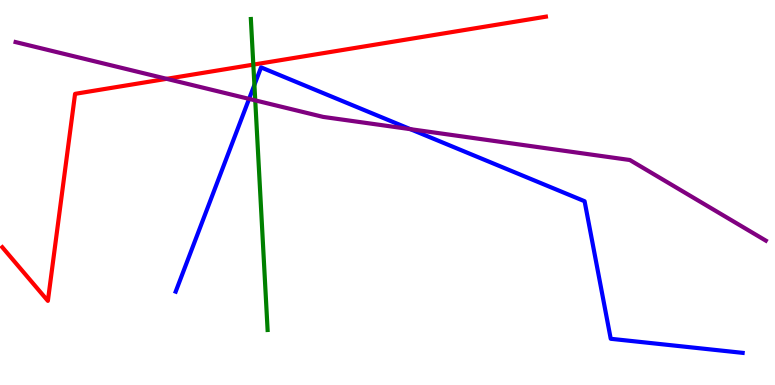[{'lines': ['blue', 'red'], 'intersections': []}, {'lines': ['green', 'red'], 'intersections': [{'x': 3.27, 'y': 8.32}]}, {'lines': ['purple', 'red'], 'intersections': [{'x': 2.15, 'y': 7.95}]}, {'lines': ['blue', 'green'], 'intersections': [{'x': 3.28, 'y': 7.79}]}, {'lines': ['blue', 'purple'], 'intersections': [{'x': 3.21, 'y': 7.43}, {'x': 5.3, 'y': 6.65}]}, {'lines': ['green', 'purple'], 'intersections': [{'x': 3.29, 'y': 7.39}]}]